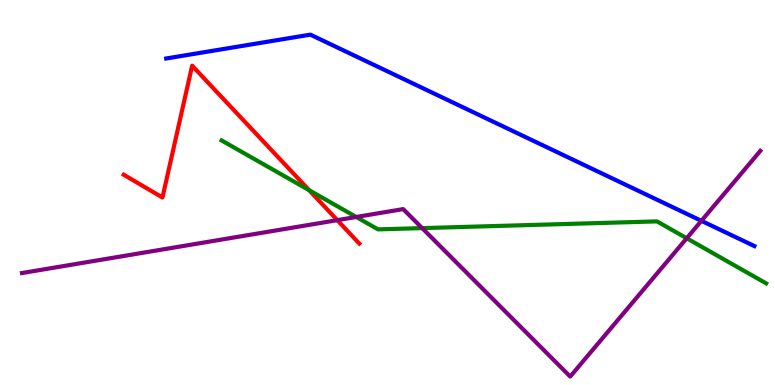[{'lines': ['blue', 'red'], 'intersections': []}, {'lines': ['green', 'red'], 'intersections': [{'x': 3.99, 'y': 5.06}]}, {'lines': ['purple', 'red'], 'intersections': [{'x': 4.35, 'y': 4.28}]}, {'lines': ['blue', 'green'], 'intersections': []}, {'lines': ['blue', 'purple'], 'intersections': [{'x': 9.05, 'y': 4.26}]}, {'lines': ['green', 'purple'], 'intersections': [{'x': 4.6, 'y': 4.36}, {'x': 5.45, 'y': 4.07}, {'x': 8.86, 'y': 3.81}]}]